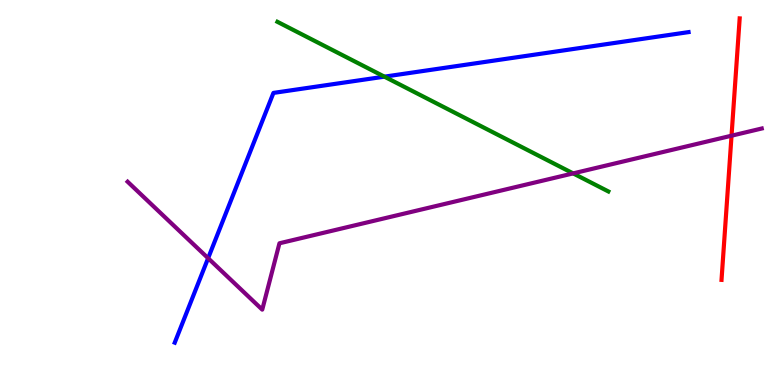[{'lines': ['blue', 'red'], 'intersections': []}, {'lines': ['green', 'red'], 'intersections': []}, {'lines': ['purple', 'red'], 'intersections': [{'x': 9.44, 'y': 6.48}]}, {'lines': ['blue', 'green'], 'intersections': [{'x': 4.96, 'y': 8.01}]}, {'lines': ['blue', 'purple'], 'intersections': [{'x': 2.69, 'y': 3.29}]}, {'lines': ['green', 'purple'], 'intersections': [{'x': 7.4, 'y': 5.5}]}]